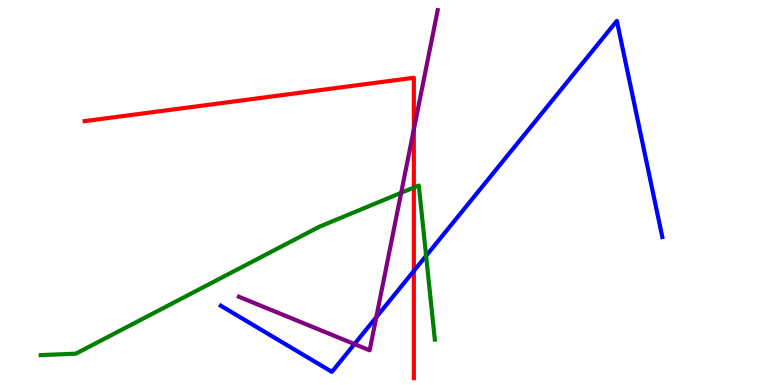[{'lines': ['blue', 'red'], 'intersections': [{'x': 5.34, 'y': 2.96}]}, {'lines': ['green', 'red'], 'intersections': [{'x': 5.34, 'y': 5.13}]}, {'lines': ['purple', 'red'], 'intersections': [{'x': 5.34, 'y': 6.64}]}, {'lines': ['blue', 'green'], 'intersections': [{'x': 5.5, 'y': 3.36}]}, {'lines': ['blue', 'purple'], 'intersections': [{'x': 4.57, 'y': 1.06}, {'x': 4.86, 'y': 1.76}]}, {'lines': ['green', 'purple'], 'intersections': [{'x': 5.18, 'y': 4.99}]}]